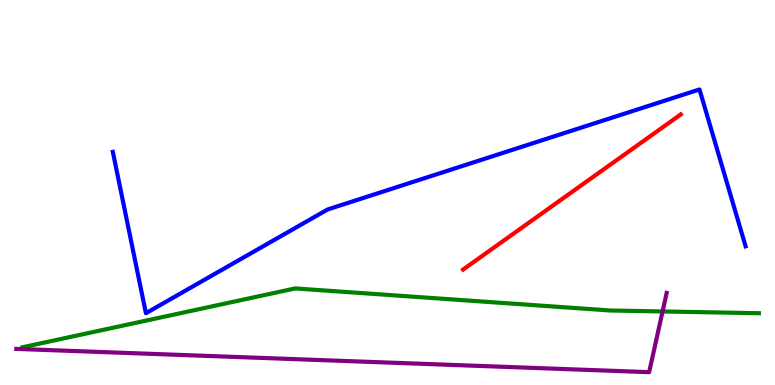[{'lines': ['blue', 'red'], 'intersections': []}, {'lines': ['green', 'red'], 'intersections': []}, {'lines': ['purple', 'red'], 'intersections': []}, {'lines': ['blue', 'green'], 'intersections': []}, {'lines': ['blue', 'purple'], 'intersections': []}, {'lines': ['green', 'purple'], 'intersections': [{'x': 8.55, 'y': 1.91}]}]